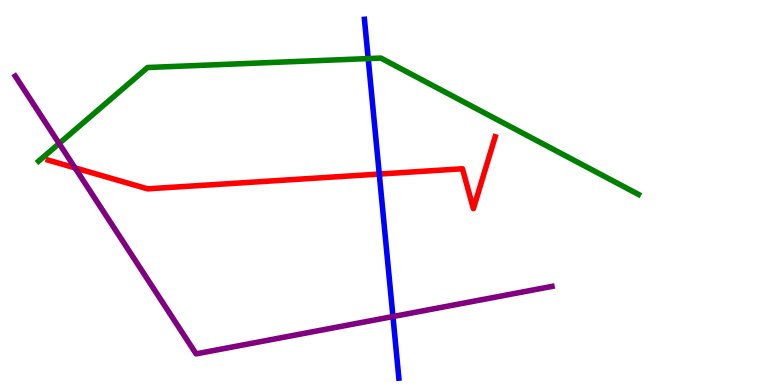[{'lines': ['blue', 'red'], 'intersections': [{'x': 4.89, 'y': 5.48}]}, {'lines': ['green', 'red'], 'intersections': []}, {'lines': ['purple', 'red'], 'intersections': [{'x': 0.968, 'y': 5.64}]}, {'lines': ['blue', 'green'], 'intersections': [{'x': 4.75, 'y': 8.48}]}, {'lines': ['blue', 'purple'], 'intersections': [{'x': 5.07, 'y': 1.78}]}, {'lines': ['green', 'purple'], 'intersections': [{'x': 0.763, 'y': 6.27}]}]